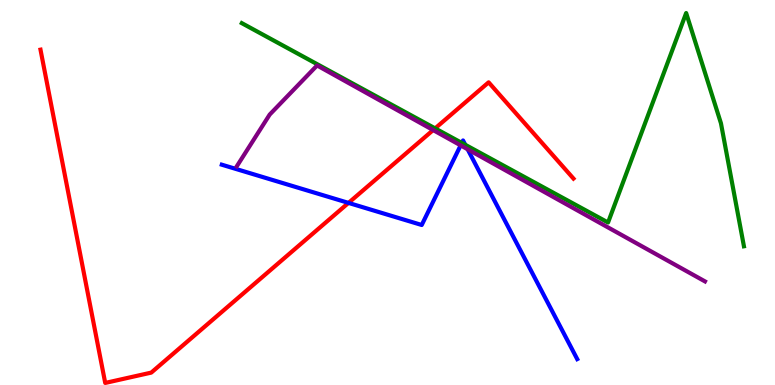[{'lines': ['blue', 'red'], 'intersections': [{'x': 4.5, 'y': 4.73}]}, {'lines': ['green', 'red'], 'intersections': [{'x': 5.61, 'y': 6.67}]}, {'lines': ['purple', 'red'], 'intersections': [{'x': 5.59, 'y': 6.62}]}, {'lines': ['blue', 'green'], 'intersections': [{'x': 5.96, 'y': 6.29}, {'x': 6.0, 'y': 6.24}]}, {'lines': ['blue', 'purple'], 'intersections': [{'x': 5.94, 'y': 6.22}, {'x': 6.03, 'y': 6.12}]}, {'lines': ['green', 'purple'], 'intersections': []}]